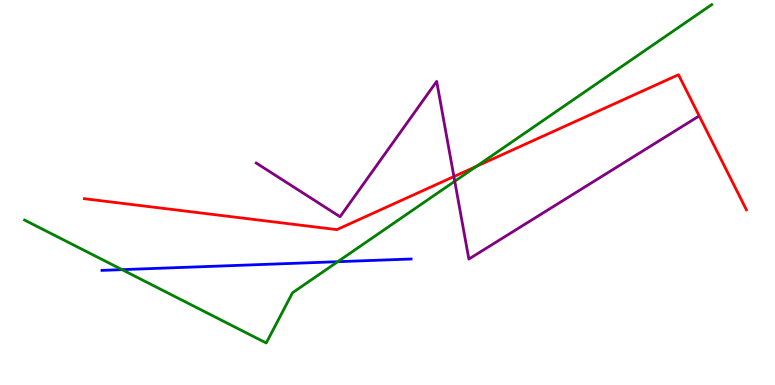[{'lines': ['blue', 'red'], 'intersections': []}, {'lines': ['green', 'red'], 'intersections': [{'x': 6.15, 'y': 5.68}]}, {'lines': ['purple', 'red'], 'intersections': [{'x': 5.86, 'y': 5.41}]}, {'lines': ['blue', 'green'], 'intersections': [{'x': 1.57, 'y': 3.0}, {'x': 4.36, 'y': 3.2}]}, {'lines': ['blue', 'purple'], 'intersections': []}, {'lines': ['green', 'purple'], 'intersections': [{'x': 5.87, 'y': 5.29}]}]